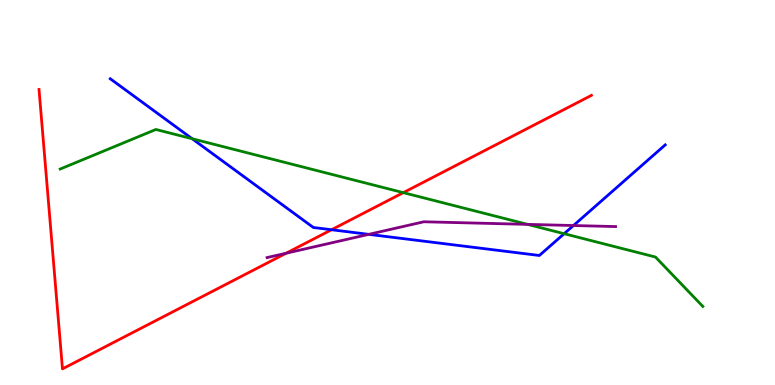[{'lines': ['blue', 'red'], 'intersections': [{'x': 4.28, 'y': 4.03}]}, {'lines': ['green', 'red'], 'intersections': [{'x': 5.2, 'y': 5.0}]}, {'lines': ['purple', 'red'], 'intersections': [{'x': 3.69, 'y': 3.42}]}, {'lines': ['blue', 'green'], 'intersections': [{'x': 2.48, 'y': 6.4}, {'x': 7.28, 'y': 3.93}]}, {'lines': ['blue', 'purple'], 'intersections': [{'x': 4.76, 'y': 3.91}, {'x': 7.4, 'y': 4.14}]}, {'lines': ['green', 'purple'], 'intersections': [{'x': 6.81, 'y': 4.17}]}]